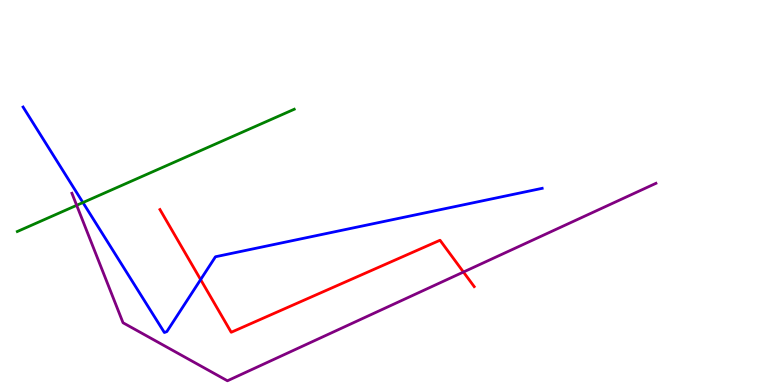[{'lines': ['blue', 'red'], 'intersections': [{'x': 2.59, 'y': 2.74}]}, {'lines': ['green', 'red'], 'intersections': []}, {'lines': ['purple', 'red'], 'intersections': [{'x': 5.98, 'y': 2.93}]}, {'lines': ['blue', 'green'], 'intersections': [{'x': 1.07, 'y': 4.74}]}, {'lines': ['blue', 'purple'], 'intersections': []}, {'lines': ['green', 'purple'], 'intersections': [{'x': 0.989, 'y': 4.67}]}]